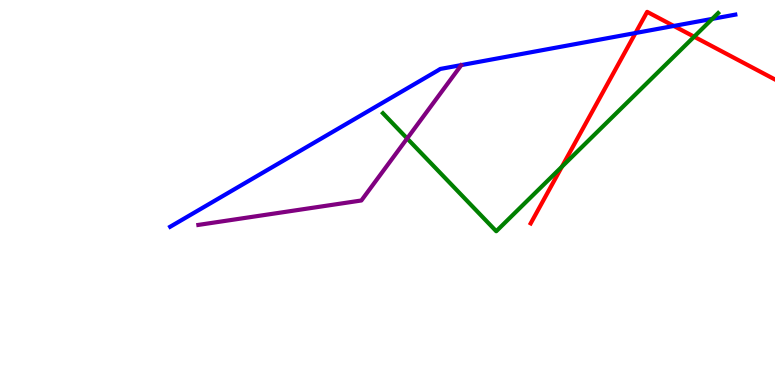[{'lines': ['blue', 'red'], 'intersections': [{'x': 8.2, 'y': 9.14}, {'x': 8.69, 'y': 9.33}]}, {'lines': ['green', 'red'], 'intersections': [{'x': 7.25, 'y': 5.67}, {'x': 8.96, 'y': 9.05}]}, {'lines': ['purple', 'red'], 'intersections': []}, {'lines': ['blue', 'green'], 'intersections': [{'x': 9.19, 'y': 9.51}]}, {'lines': ['blue', 'purple'], 'intersections': []}, {'lines': ['green', 'purple'], 'intersections': [{'x': 5.25, 'y': 6.4}]}]